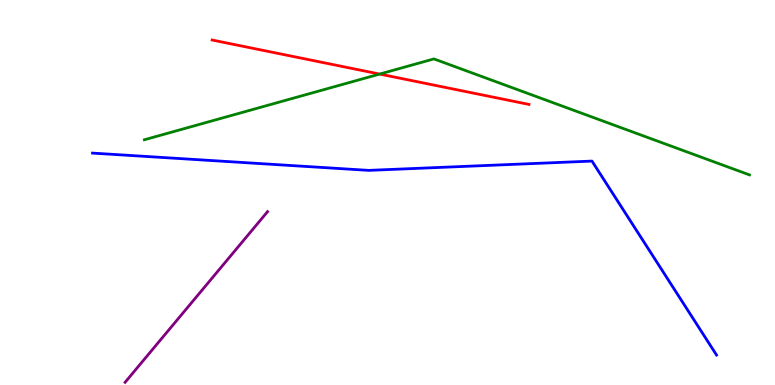[{'lines': ['blue', 'red'], 'intersections': []}, {'lines': ['green', 'red'], 'intersections': [{'x': 4.9, 'y': 8.08}]}, {'lines': ['purple', 'red'], 'intersections': []}, {'lines': ['blue', 'green'], 'intersections': []}, {'lines': ['blue', 'purple'], 'intersections': []}, {'lines': ['green', 'purple'], 'intersections': []}]